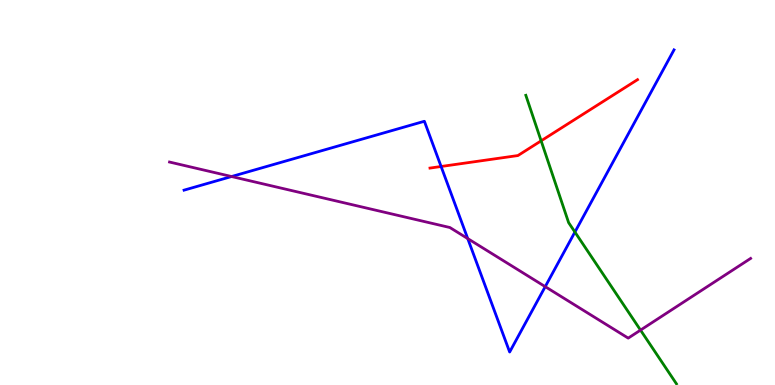[{'lines': ['blue', 'red'], 'intersections': [{'x': 5.69, 'y': 5.68}]}, {'lines': ['green', 'red'], 'intersections': [{'x': 6.98, 'y': 6.34}]}, {'lines': ['purple', 'red'], 'intersections': []}, {'lines': ['blue', 'green'], 'intersections': [{'x': 7.42, 'y': 3.97}]}, {'lines': ['blue', 'purple'], 'intersections': [{'x': 2.99, 'y': 5.41}, {'x': 6.04, 'y': 3.8}, {'x': 7.04, 'y': 2.55}]}, {'lines': ['green', 'purple'], 'intersections': [{'x': 8.26, 'y': 1.43}]}]